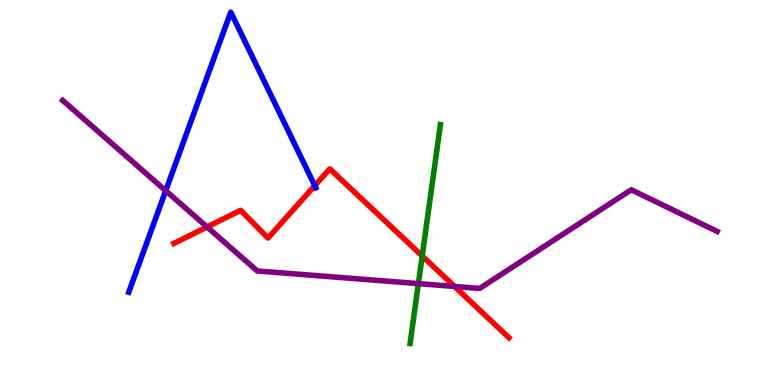[{'lines': ['blue', 'red'], 'intersections': [{'x': 4.06, 'y': 5.18}]}, {'lines': ['green', 'red'], 'intersections': [{'x': 5.45, 'y': 3.35}]}, {'lines': ['purple', 'red'], 'intersections': [{'x': 2.67, 'y': 4.1}, {'x': 5.87, 'y': 2.56}]}, {'lines': ['blue', 'green'], 'intersections': []}, {'lines': ['blue', 'purple'], 'intersections': [{'x': 2.14, 'y': 5.05}]}, {'lines': ['green', 'purple'], 'intersections': [{'x': 5.4, 'y': 2.63}]}]